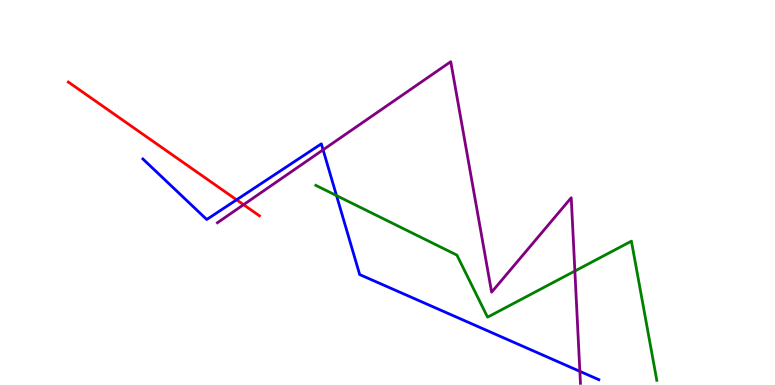[{'lines': ['blue', 'red'], 'intersections': [{'x': 3.05, 'y': 4.81}]}, {'lines': ['green', 'red'], 'intersections': []}, {'lines': ['purple', 'red'], 'intersections': [{'x': 3.14, 'y': 4.68}]}, {'lines': ['blue', 'green'], 'intersections': [{'x': 4.34, 'y': 4.92}]}, {'lines': ['blue', 'purple'], 'intersections': [{'x': 4.17, 'y': 6.11}, {'x': 7.48, 'y': 0.355}]}, {'lines': ['green', 'purple'], 'intersections': [{'x': 7.42, 'y': 2.96}]}]